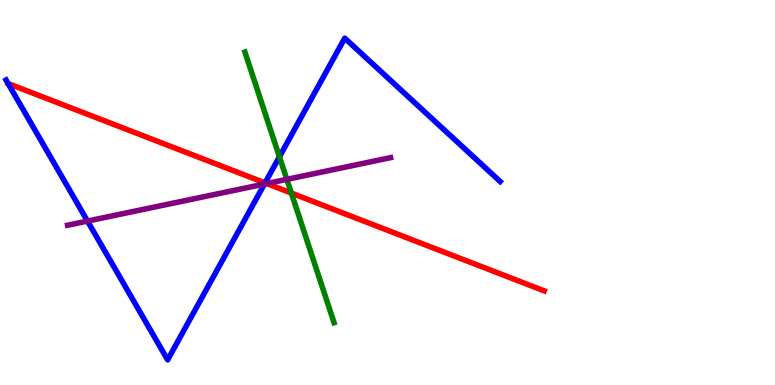[{'lines': ['blue', 'red'], 'intersections': [{'x': 3.42, 'y': 5.25}]}, {'lines': ['green', 'red'], 'intersections': [{'x': 3.76, 'y': 4.99}]}, {'lines': ['purple', 'red'], 'intersections': [{'x': 3.44, 'y': 5.23}]}, {'lines': ['blue', 'green'], 'intersections': [{'x': 3.61, 'y': 5.93}]}, {'lines': ['blue', 'purple'], 'intersections': [{'x': 1.13, 'y': 4.26}, {'x': 3.41, 'y': 5.22}]}, {'lines': ['green', 'purple'], 'intersections': [{'x': 3.7, 'y': 5.34}]}]